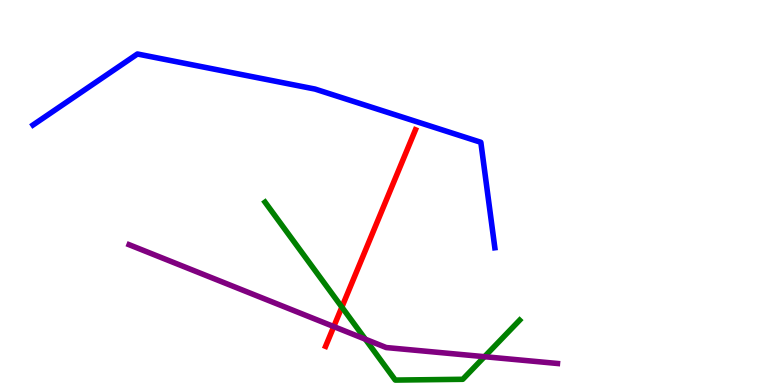[{'lines': ['blue', 'red'], 'intersections': []}, {'lines': ['green', 'red'], 'intersections': [{'x': 4.41, 'y': 2.02}]}, {'lines': ['purple', 'red'], 'intersections': [{'x': 4.31, 'y': 1.52}]}, {'lines': ['blue', 'green'], 'intersections': []}, {'lines': ['blue', 'purple'], 'intersections': []}, {'lines': ['green', 'purple'], 'intersections': [{'x': 4.71, 'y': 1.19}, {'x': 6.25, 'y': 0.735}]}]